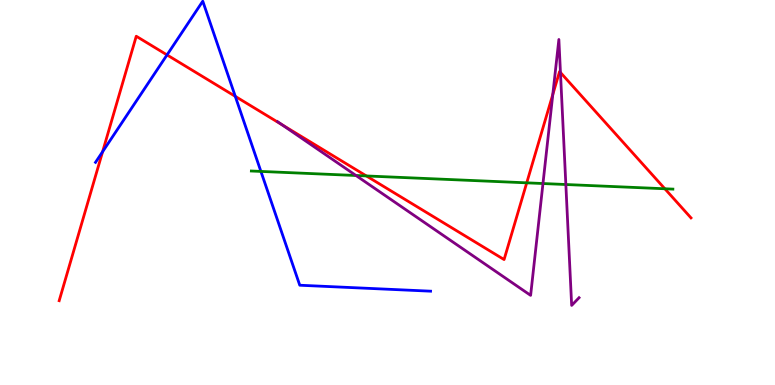[{'lines': ['blue', 'red'], 'intersections': [{'x': 1.32, 'y': 6.06}, {'x': 2.16, 'y': 8.57}, {'x': 3.04, 'y': 7.5}]}, {'lines': ['green', 'red'], 'intersections': [{'x': 4.73, 'y': 5.43}, {'x': 6.8, 'y': 5.25}, {'x': 8.58, 'y': 5.1}]}, {'lines': ['purple', 'red'], 'intersections': [{'x': 3.64, 'y': 6.76}, {'x': 7.13, 'y': 7.55}, {'x': 7.23, 'y': 8.12}]}, {'lines': ['blue', 'green'], 'intersections': [{'x': 3.37, 'y': 5.55}]}, {'lines': ['blue', 'purple'], 'intersections': []}, {'lines': ['green', 'purple'], 'intersections': [{'x': 4.59, 'y': 5.44}, {'x': 7.01, 'y': 5.23}, {'x': 7.3, 'y': 5.21}]}]